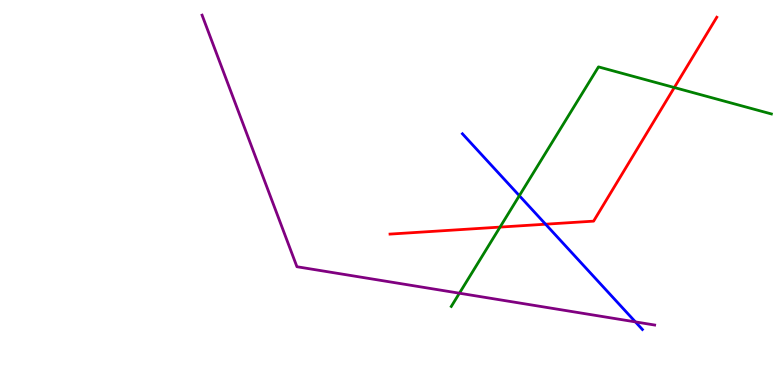[{'lines': ['blue', 'red'], 'intersections': [{'x': 7.04, 'y': 4.18}]}, {'lines': ['green', 'red'], 'intersections': [{'x': 6.45, 'y': 4.1}, {'x': 8.7, 'y': 7.73}]}, {'lines': ['purple', 'red'], 'intersections': []}, {'lines': ['blue', 'green'], 'intersections': [{'x': 6.7, 'y': 4.92}]}, {'lines': ['blue', 'purple'], 'intersections': [{'x': 8.2, 'y': 1.64}]}, {'lines': ['green', 'purple'], 'intersections': [{'x': 5.93, 'y': 2.38}]}]